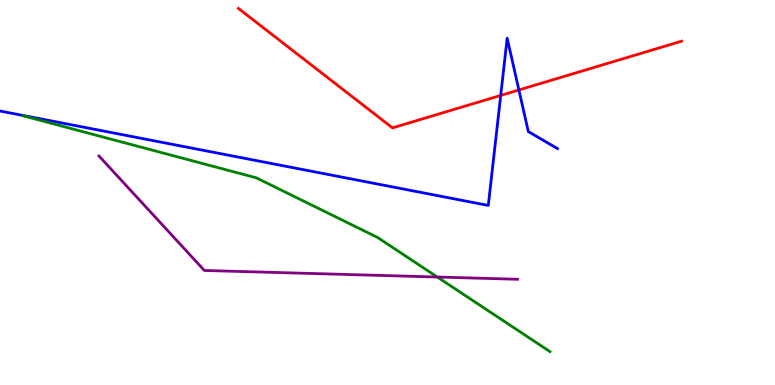[{'lines': ['blue', 'red'], 'intersections': [{'x': 6.46, 'y': 7.52}, {'x': 6.7, 'y': 7.66}]}, {'lines': ['green', 'red'], 'intersections': []}, {'lines': ['purple', 'red'], 'intersections': []}, {'lines': ['blue', 'green'], 'intersections': []}, {'lines': ['blue', 'purple'], 'intersections': []}, {'lines': ['green', 'purple'], 'intersections': [{'x': 5.64, 'y': 2.8}]}]